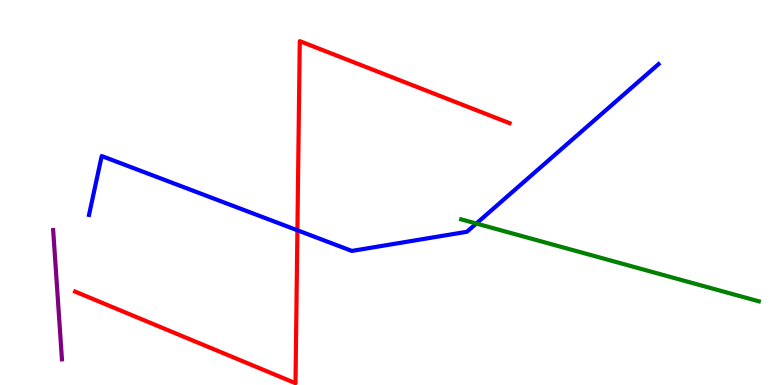[{'lines': ['blue', 'red'], 'intersections': [{'x': 3.84, 'y': 4.02}]}, {'lines': ['green', 'red'], 'intersections': []}, {'lines': ['purple', 'red'], 'intersections': []}, {'lines': ['blue', 'green'], 'intersections': [{'x': 6.15, 'y': 4.19}]}, {'lines': ['blue', 'purple'], 'intersections': []}, {'lines': ['green', 'purple'], 'intersections': []}]